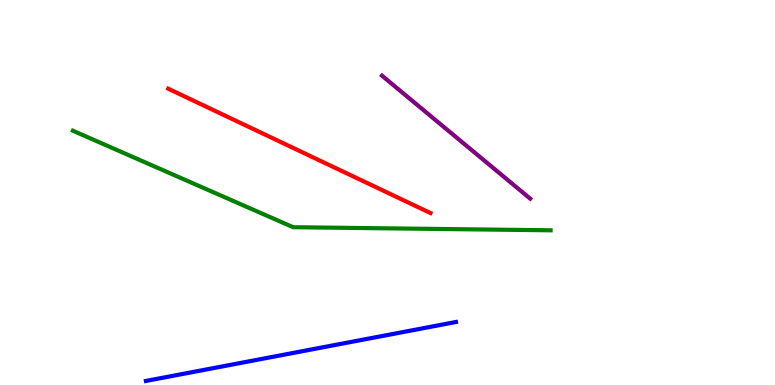[{'lines': ['blue', 'red'], 'intersections': []}, {'lines': ['green', 'red'], 'intersections': []}, {'lines': ['purple', 'red'], 'intersections': []}, {'lines': ['blue', 'green'], 'intersections': []}, {'lines': ['blue', 'purple'], 'intersections': []}, {'lines': ['green', 'purple'], 'intersections': []}]